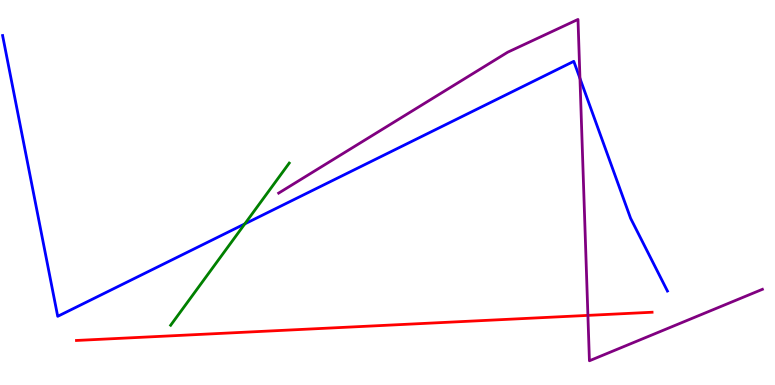[{'lines': ['blue', 'red'], 'intersections': []}, {'lines': ['green', 'red'], 'intersections': []}, {'lines': ['purple', 'red'], 'intersections': [{'x': 7.59, 'y': 1.81}]}, {'lines': ['blue', 'green'], 'intersections': [{'x': 3.16, 'y': 4.18}]}, {'lines': ['blue', 'purple'], 'intersections': [{'x': 7.48, 'y': 7.96}]}, {'lines': ['green', 'purple'], 'intersections': []}]